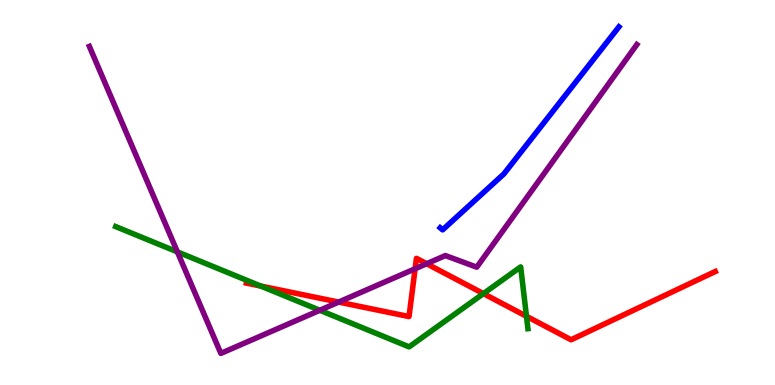[{'lines': ['blue', 'red'], 'intersections': []}, {'lines': ['green', 'red'], 'intersections': [{'x': 3.36, 'y': 2.57}, {'x': 6.24, 'y': 2.37}, {'x': 6.79, 'y': 1.78}]}, {'lines': ['purple', 'red'], 'intersections': [{'x': 4.37, 'y': 2.15}, {'x': 5.36, 'y': 3.02}, {'x': 5.51, 'y': 3.15}]}, {'lines': ['blue', 'green'], 'intersections': []}, {'lines': ['blue', 'purple'], 'intersections': []}, {'lines': ['green', 'purple'], 'intersections': [{'x': 2.29, 'y': 3.46}, {'x': 4.13, 'y': 1.94}]}]